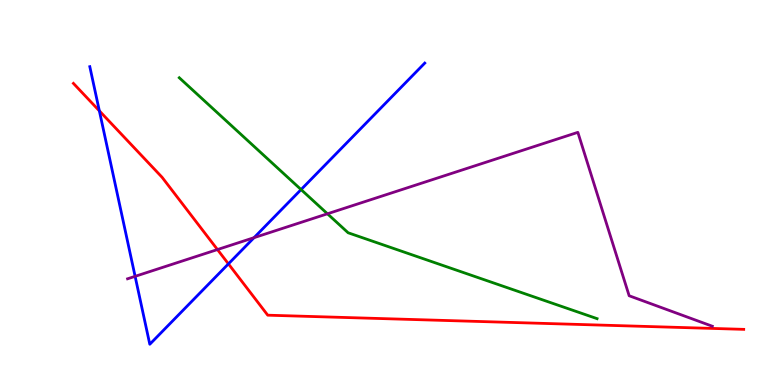[{'lines': ['blue', 'red'], 'intersections': [{'x': 1.28, 'y': 7.12}, {'x': 2.95, 'y': 3.15}]}, {'lines': ['green', 'red'], 'intersections': []}, {'lines': ['purple', 'red'], 'intersections': [{'x': 2.81, 'y': 3.52}]}, {'lines': ['blue', 'green'], 'intersections': [{'x': 3.88, 'y': 5.08}]}, {'lines': ['blue', 'purple'], 'intersections': [{'x': 1.74, 'y': 2.82}, {'x': 3.28, 'y': 3.83}]}, {'lines': ['green', 'purple'], 'intersections': [{'x': 4.23, 'y': 4.45}]}]